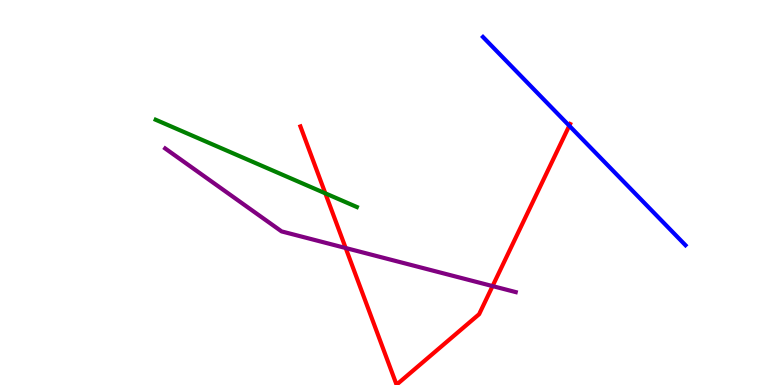[{'lines': ['blue', 'red'], 'intersections': [{'x': 7.35, 'y': 6.73}]}, {'lines': ['green', 'red'], 'intersections': [{'x': 4.2, 'y': 4.98}]}, {'lines': ['purple', 'red'], 'intersections': [{'x': 4.46, 'y': 3.56}, {'x': 6.36, 'y': 2.57}]}, {'lines': ['blue', 'green'], 'intersections': []}, {'lines': ['blue', 'purple'], 'intersections': []}, {'lines': ['green', 'purple'], 'intersections': []}]